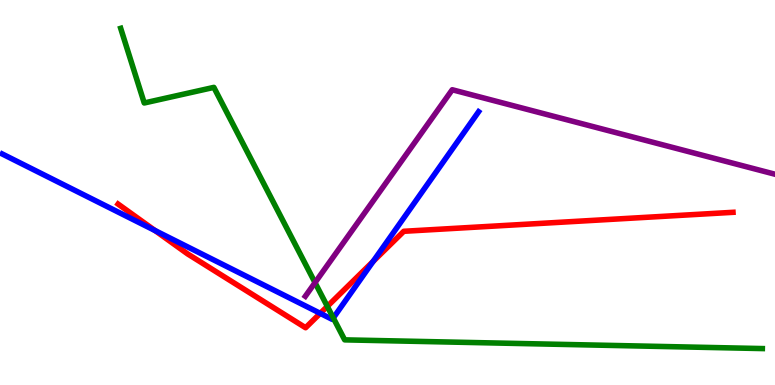[{'lines': ['blue', 'red'], 'intersections': [{'x': 2.0, 'y': 4.01}, {'x': 4.13, 'y': 1.86}, {'x': 4.81, 'y': 3.21}]}, {'lines': ['green', 'red'], 'intersections': [{'x': 4.22, 'y': 2.04}]}, {'lines': ['purple', 'red'], 'intersections': []}, {'lines': ['blue', 'green'], 'intersections': [{'x': 4.3, 'y': 1.74}]}, {'lines': ['blue', 'purple'], 'intersections': []}, {'lines': ['green', 'purple'], 'intersections': [{'x': 4.06, 'y': 2.66}]}]